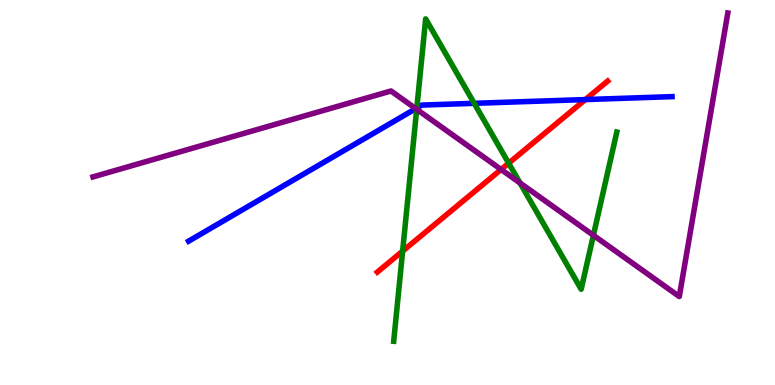[{'lines': ['blue', 'red'], 'intersections': [{'x': 7.55, 'y': 7.41}]}, {'lines': ['green', 'red'], 'intersections': [{'x': 5.2, 'y': 3.48}, {'x': 6.56, 'y': 5.76}]}, {'lines': ['purple', 'red'], 'intersections': [{'x': 6.47, 'y': 5.6}]}, {'lines': ['blue', 'green'], 'intersections': [{'x': 5.38, 'y': 7.19}, {'x': 6.12, 'y': 7.32}]}, {'lines': ['blue', 'purple'], 'intersections': [{'x': 5.36, 'y': 7.18}]}, {'lines': ['green', 'purple'], 'intersections': [{'x': 5.38, 'y': 7.16}, {'x': 6.71, 'y': 5.25}, {'x': 7.66, 'y': 3.89}]}]